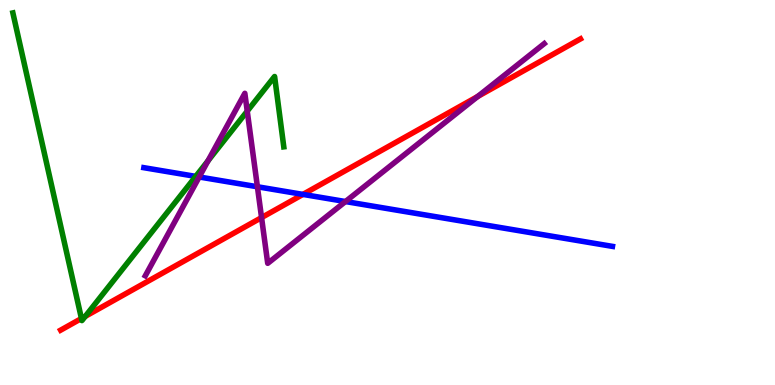[{'lines': ['blue', 'red'], 'intersections': [{'x': 3.91, 'y': 4.95}]}, {'lines': ['green', 'red'], 'intersections': [{'x': 1.05, 'y': 1.73}, {'x': 1.1, 'y': 1.78}]}, {'lines': ['purple', 'red'], 'intersections': [{'x': 3.37, 'y': 4.35}, {'x': 6.16, 'y': 7.49}]}, {'lines': ['blue', 'green'], 'intersections': [{'x': 2.53, 'y': 5.42}]}, {'lines': ['blue', 'purple'], 'intersections': [{'x': 2.57, 'y': 5.4}, {'x': 3.32, 'y': 5.15}, {'x': 4.46, 'y': 4.77}]}, {'lines': ['green', 'purple'], 'intersections': [{'x': 2.68, 'y': 5.82}, {'x': 3.19, 'y': 7.11}]}]